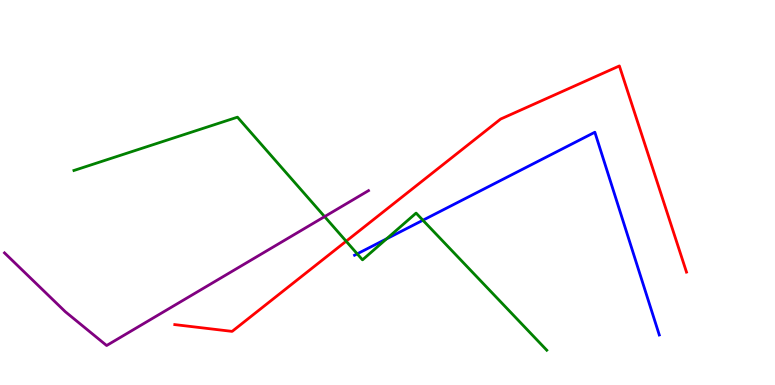[{'lines': ['blue', 'red'], 'intersections': []}, {'lines': ['green', 'red'], 'intersections': [{'x': 4.47, 'y': 3.73}]}, {'lines': ['purple', 'red'], 'intersections': []}, {'lines': ['blue', 'green'], 'intersections': [{'x': 4.61, 'y': 3.41}, {'x': 4.99, 'y': 3.8}, {'x': 5.46, 'y': 4.28}]}, {'lines': ['blue', 'purple'], 'intersections': []}, {'lines': ['green', 'purple'], 'intersections': [{'x': 4.19, 'y': 4.37}]}]